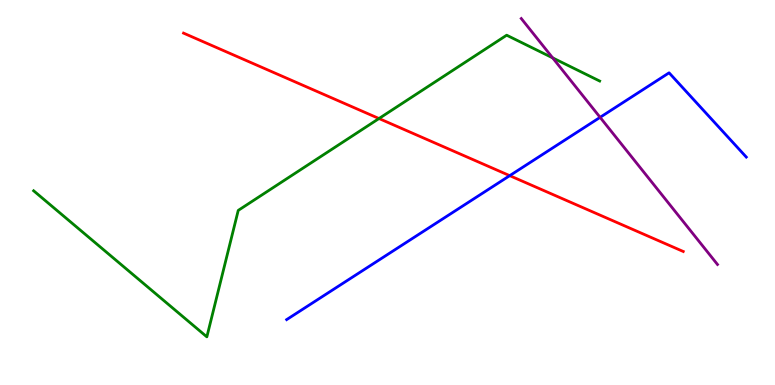[{'lines': ['blue', 'red'], 'intersections': [{'x': 6.58, 'y': 5.44}]}, {'lines': ['green', 'red'], 'intersections': [{'x': 4.89, 'y': 6.92}]}, {'lines': ['purple', 'red'], 'intersections': []}, {'lines': ['blue', 'green'], 'intersections': []}, {'lines': ['blue', 'purple'], 'intersections': [{'x': 7.74, 'y': 6.95}]}, {'lines': ['green', 'purple'], 'intersections': [{'x': 7.13, 'y': 8.5}]}]